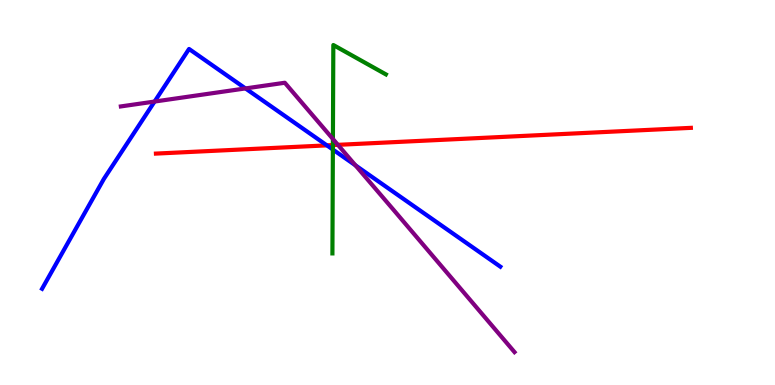[{'lines': ['blue', 'red'], 'intersections': [{'x': 4.22, 'y': 6.22}]}, {'lines': ['green', 'red'], 'intersections': [{'x': 4.3, 'y': 6.23}]}, {'lines': ['purple', 'red'], 'intersections': [{'x': 4.36, 'y': 6.24}]}, {'lines': ['blue', 'green'], 'intersections': [{'x': 4.3, 'y': 6.12}]}, {'lines': ['blue', 'purple'], 'intersections': [{'x': 1.99, 'y': 7.36}, {'x': 3.17, 'y': 7.7}, {'x': 4.59, 'y': 5.71}]}, {'lines': ['green', 'purple'], 'intersections': [{'x': 4.3, 'y': 6.39}]}]